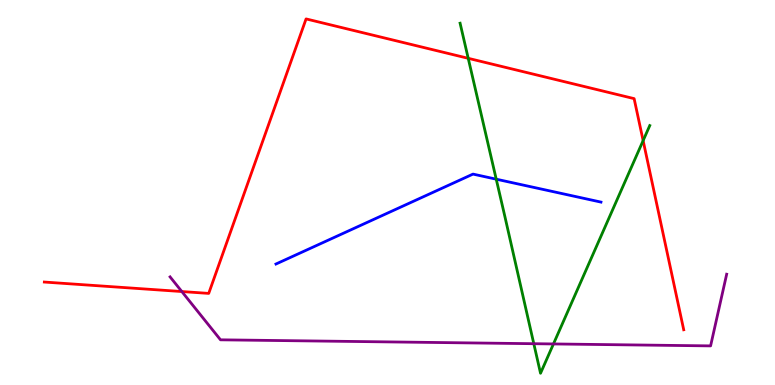[{'lines': ['blue', 'red'], 'intersections': []}, {'lines': ['green', 'red'], 'intersections': [{'x': 6.04, 'y': 8.49}, {'x': 8.3, 'y': 6.35}]}, {'lines': ['purple', 'red'], 'intersections': [{'x': 2.35, 'y': 2.43}]}, {'lines': ['blue', 'green'], 'intersections': [{'x': 6.4, 'y': 5.35}]}, {'lines': ['blue', 'purple'], 'intersections': []}, {'lines': ['green', 'purple'], 'intersections': [{'x': 6.89, 'y': 1.07}, {'x': 7.14, 'y': 1.07}]}]